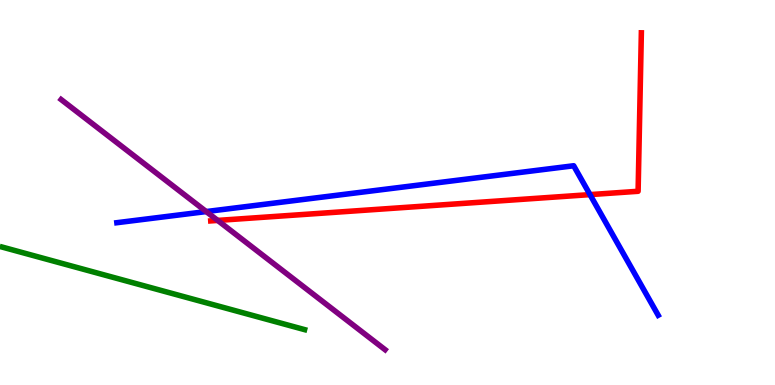[{'lines': ['blue', 'red'], 'intersections': [{'x': 7.61, 'y': 4.94}]}, {'lines': ['green', 'red'], 'intersections': []}, {'lines': ['purple', 'red'], 'intersections': [{'x': 2.81, 'y': 4.27}]}, {'lines': ['blue', 'green'], 'intersections': []}, {'lines': ['blue', 'purple'], 'intersections': [{'x': 2.66, 'y': 4.5}]}, {'lines': ['green', 'purple'], 'intersections': []}]